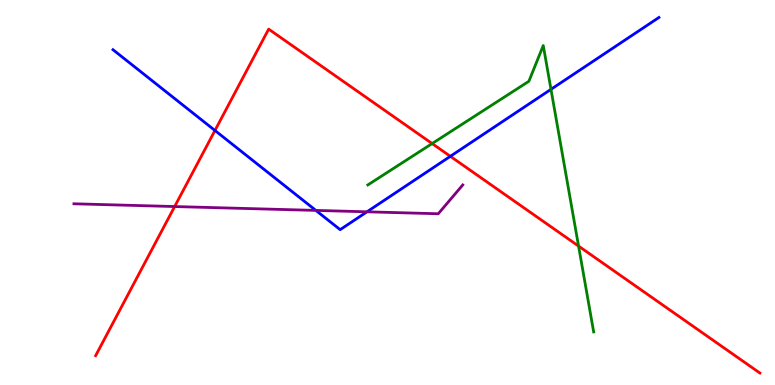[{'lines': ['blue', 'red'], 'intersections': [{'x': 2.77, 'y': 6.61}, {'x': 5.81, 'y': 5.94}]}, {'lines': ['green', 'red'], 'intersections': [{'x': 5.58, 'y': 6.27}, {'x': 7.47, 'y': 3.61}]}, {'lines': ['purple', 'red'], 'intersections': [{'x': 2.25, 'y': 4.64}]}, {'lines': ['blue', 'green'], 'intersections': [{'x': 7.11, 'y': 7.68}]}, {'lines': ['blue', 'purple'], 'intersections': [{'x': 4.08, 'y': 4.53}, {'x': 4.74, 'y': 4.5}]}, {'lines': ['green', 'purple'], 'intersections': []}]